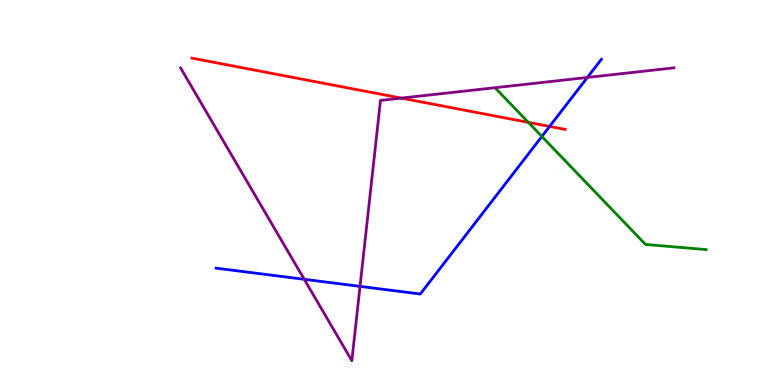[{'lines': ['blue', 'red'], 'intersections': [{'x': 7.09, 'y': 6.72}]}, {'lines': ['green', 'red'], 'intersections': [{'x': 6.82, 'y': 6.82}]}, {'lines': ['purple', 'red'], 'intersections': [{'x': 5.18, 'y': 7.45}]}, {'lines': ['blue', 'green'], 'intersections': [{'x': 6.99, 'y': 6.46}]}, {'lines': ['blue', 'purple'], 'intersections': [{'x': 3.93, 'y': 2.75}, {'x': 4.65, 'y': 2.56}, {'x': 7.58, 'y': 7.99}]}, {'lines': ['green', 'purple'], 'intersections': []}]